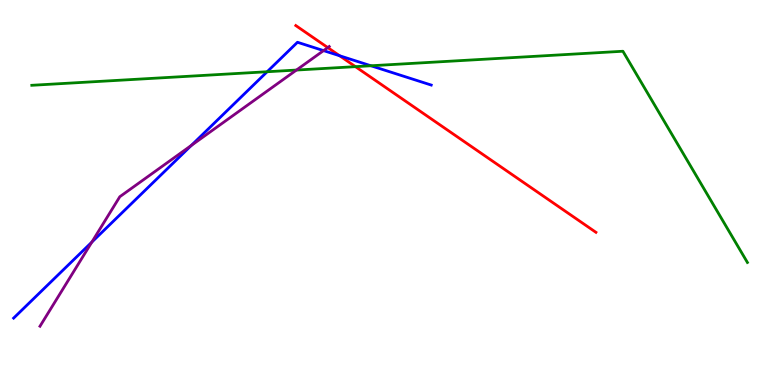[{'lines': ['blue', 'red'], 'intersections': [{'x': 4.38, 'y': 8.55}]}, {'lines': ['green', 'red'], 'intersections': [{'x': 4.59, 'y': 8.27}]}, {'lines': ['purple', 'red'], 'intersections': [{'x': 4.23, 'y': 8.76}]}, {'lines': ['blue', 'green'], 'intersections': [{'x': 3.45, 'y': 8.14}, {'x': 4.79, 'y': 8.29}]}, {'lines': ['blue', 'purple'], 'intersections': [{'x': 1.18, 'y': 3.71}, {'x': 2.47, 'y': 6.22}, {'x': 4.17, 'y': 8.69}]}, {'lines': ['green', 'purple'], 'intersections': [{'x': 3.83, 'y': 8.18}]}]